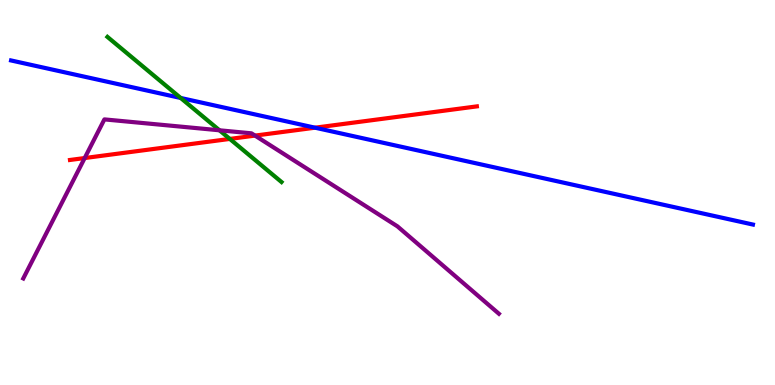[{'lines': ['blue', 'red'], 'intersections': [{'x': 4.07, 'y': 6.68}]}, {'lines': ['green', 'red'], 'intersections': [{'x': 2.97, 'y': 6.39}]}, {'lines': ['purple', 'red'], 'intersections': [{'x': 1.09, 'y': 5.9}, {'x': 3.29, 'y': 6.48}]}, {'lines': ['blue', 'green'], 'intersections': [{'x': 2.33, 'y': 7.46}]}, {'lines': ['blue', 'purple'], 'intersections': []}, {'lines': ['green', 'purple'], 'intersections': [{'x': 2.83, 'y': 6.62}]}]